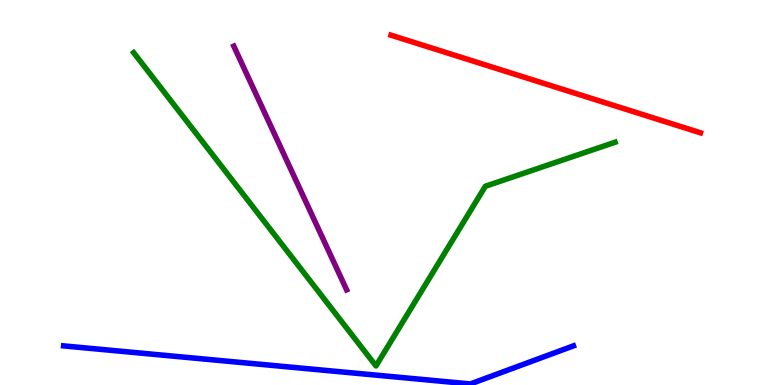[{'lines': ['blue', 'red'], 'intersections': []}, {'lines': ['green', 'red'], 'intersections': []}, {'lines': ['purple', 'red'], 'intersections': []}, {'lines': ['blue', 'green'], 'intersections': []}, {'lines': ['blue', 'purple'], 'intersections': []}, {'lines': ['green', 'purple'], 'intersections': []}]